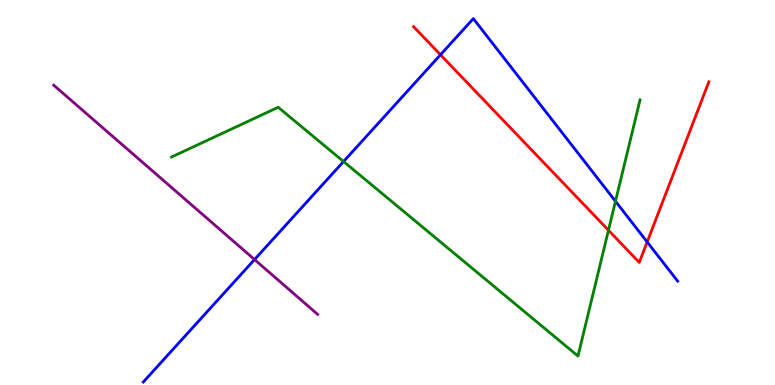[{'lines': ['blue', 'red'], 'intersections': [{'x': 5.68, 'y': 8.58}, {'x': 8.35, 'y': 3.71}]}, {'lines': ['green', 'red'], 'intersections': [{'x': 7.85, 'y': 4.02}]}, {'lines': ['purple', 'red'], 'intersections': []}, {'lines': ['blue', 'green'], 'intersections': [{'x': 4.43, 'y': 5.8}, {'x': 7.94, 'y': 4.77}]}, {'lines': ['blue', 'purple'], 'intersections': [{'x': 3.28, 'y': 3.26}]}, {'lines': ['green', 'purple'], 'intersections': []}]